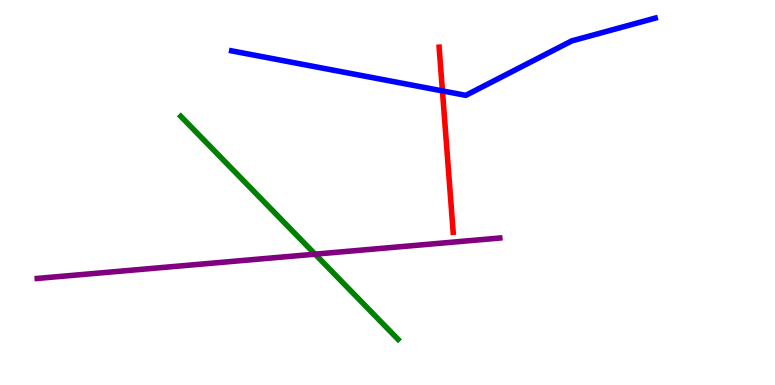[{'lines': ['blue', 'red'], 'intersections': [{'x': 5.71, 'y': 7.64}]}, {'lines': ['green', 'red'], 'intersections': []}, {'lines': ['purple', 'red'], 'intersections': []}, {'lines': ['blue', 'green'], 'intersections': []}, {'lines': ['blue', 'purple'], 'intersections': []}, {'lines': ['green', 'purple'], 'intersections': [{'x': 4.07, 'y': 3.4}]}]